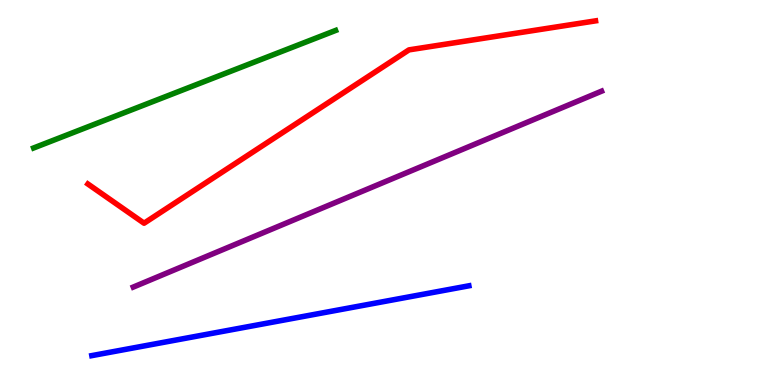[{'lines': ['blue', 'red'], 'intersections': []}, {'lines': ['green', 'red'], 'intersections': []}, {'lines': ['purple', 'red'], 'intersections': []}, {'lines': ['blue', 'green'], 'intersections': []}, {'lines': ['blue', 'purple'], 'intersections': []}, {'lines': ['green', 'purple'], 'intersections': []}]